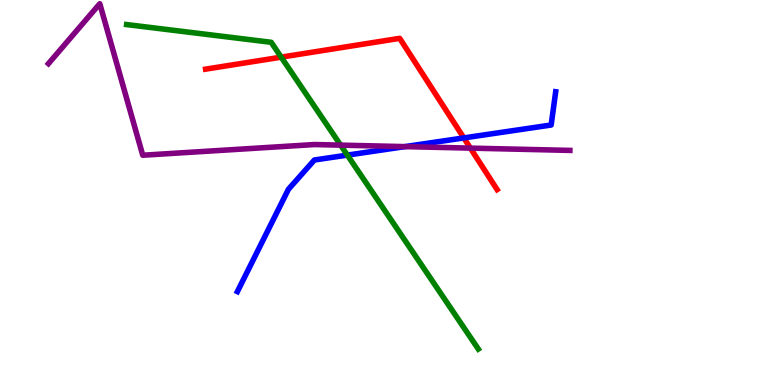[{'lines': ['blue', 'red'], 'intersections': [{'x': 5.98, 'y': 6.42}]}, {'lines': ['green', 'red'], 'intersections': [{'x': 3.63, 'y': 8.52}]}, {'lines': ['purple', 'red'], 'intersections': [{'x': 6.07, 'y': 6.15}]}, {'lines': ['blue', 'green'], 'intersections': [{'x': 4.48, 'y': 5.97}]}, {'lines': ['blue', 'purple'], 'intersections': [{'x': 5.22, 'y': 6.19}]}, {'lines': ['green', 'purple'], 'intersections': [{'x': 4.4, 'y': 6.23}]}]